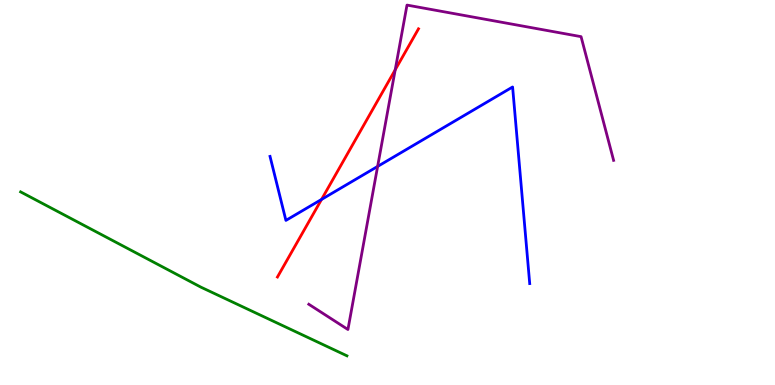[{'lines': ['blue', 'red'], 'intersections': [{'x': 4.15, 'y': 4.82}]}, {'lines': ['green', 'red'], 'intersections': []}, {'lines': ['purple', 'red'], 'intersections': [{'x': 5.1, 'y': 8.19}]}, {'lines': ['blue', 'green'], 'intersections': []}, {'lines': ['blue', 'purple'], 'intersections': [{'x': 4.87, 'y': 5.68}]}, {'lines': ['green', 'purple'], 'intersections': []}]